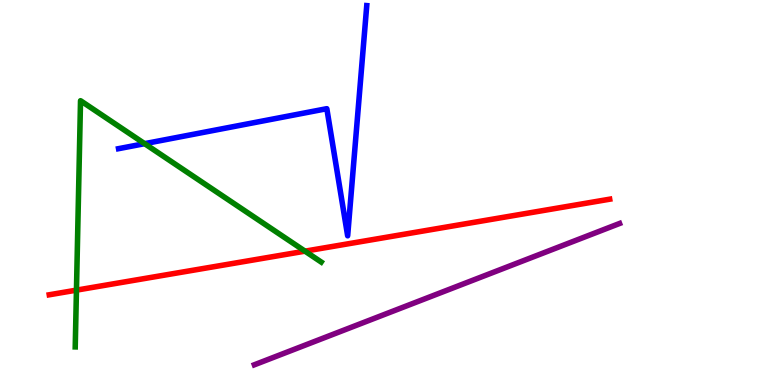[{'lines': ['blue', 'red'], 'intersections': []}, {'lines': ['green', 'red'], 'intersections': [{'x': 0.986, 'y': 2.46}, {'x': 3.94, 'y': 3.48}]}, {'lines': ['purple', 'red'], 'intersections': []}, {'lines': ['blue', 'green'], 'intersections': [{'x': 1.87, 'y': 6.27}]}, {'lines': ['blue', 'purple'], 'intersections': []}, {'lines': ['green', 'purple'], 'intersections': []}]